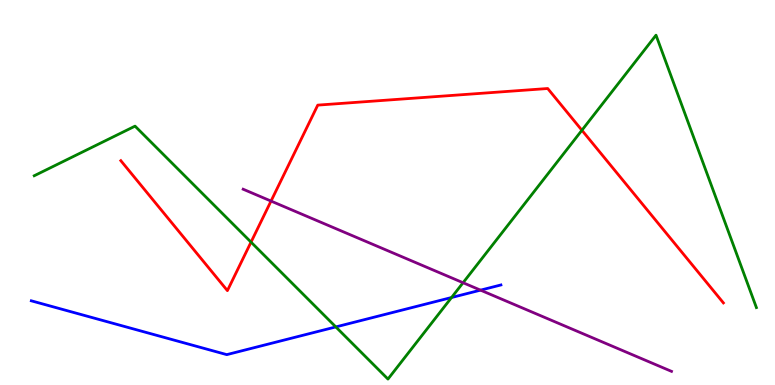[{'lines': ['blue', 'red'], 'intersections': []}, {'lines': ['green', 'red'], 'intersections': [{'x': 3.24, 'y': 3.71}, {'x': 7.51, 'y': 6.62}]}, {'lines': ['purple', 'red'], 'intersections': [{'x': 3.5, 'y': 4.78}]}, {'lines': ['blue', 'green'], 'intersections': [{'x': 4.33, 'y': 1.51}, {'x': 5.83, 'y': 2.27}]}, {'lines': ['blue', 'purple'], 'intersections': [{'x': 6.2, 'y': 2.46}]}, {'lines': ['green', 'purple'], 'intersections': [{'x': 5.98, 'y': 2.66}]}]